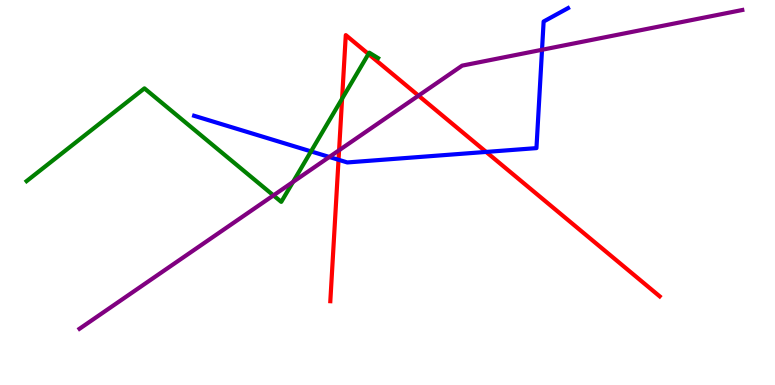[{'lines': ['blue', 'red'], 'intersections': [{'x': 4.37, 'y': 5.85}, {'x': 6.27, 'y': 6.05}]}, {'lines': ['green', 'red'], 'intersections': [{'x': 4.41, 'y': 7.44}, {'x': 4.75, 'y': 8.6}]}, {'lines': ['purple', 'red'], 'intersections': [{'x': 4.38, 'y': 6.1}, {'x': 5.4, 'y': 7.52}]}, {'lines': ['blue', 'green'], 'intersections': [{'x': 4.01, 'y': 6.07}]}, {'lines': ['blue', 'purple'], 'intersections': [{'x': 4.25, 'y': 5.92}, {'x': 6.99, 'y': 8.71}]}, {'lines': ['green', 'purple'], 'intersections': [{'x': 3.53, 'y': 4.92}, {'x': 3.78, 'y': 5.27}]}]